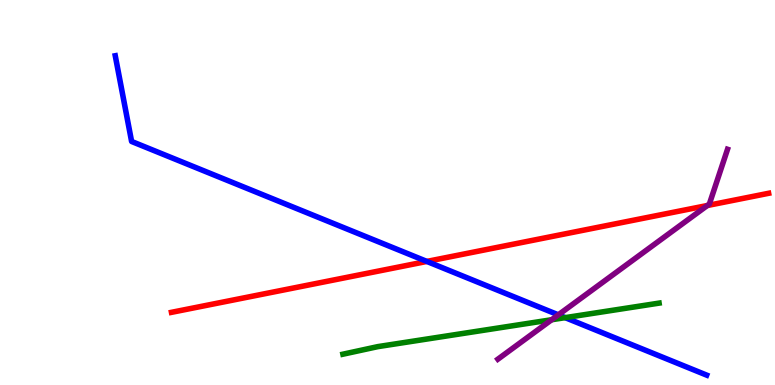[{'lines': ['blue', 'red'], 'intersections': [{'x': 5.51, 'y': 3.21}]}, {'lines': ['green', 'red'], 'intersections': []}, {'lines': ['purple', 'red'], 'intersections': [{'x': 9.13, 'y': 4.66}]}, {'lines': ['blue', 'green'], 'intersections': [{'x': 7.29, 'y': 1.75}]}, {'lines': ['blue', 'purple'], 'intersections': [{'x': 7.2, 'y': 1.82}]}, {'lines': ['green', 'purple'], 'intersections': [{'x': 7.12, 'y': 1.7}]}]